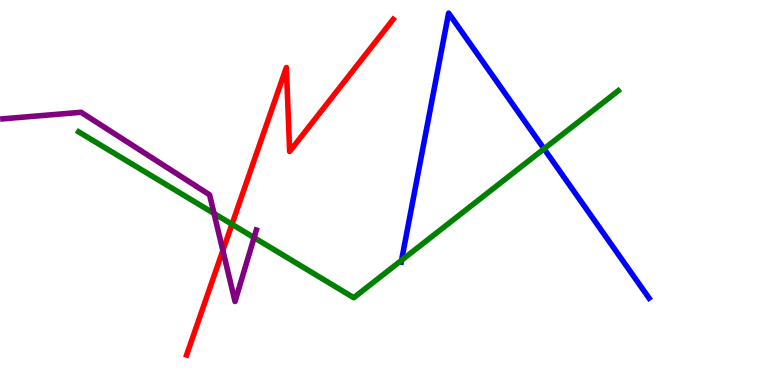[{'lines': ['blue', 'red'], 'intersections': []}, {'lines': ['green', 'red'], 'intersections': [{'x': 2.99, 'y': 4.17}]}, {'lines': ['purple', 'red'], 'intersections': [{'x': 2.88, 'y': 3.49}]}, {'lines': ['blue', 'green'], 'intersections': [{'x': 5.18, 'y': 3.24}, {'x': 7.02, 'y': 6.13}]}, {'lines': ['blue', 'purple'], 'intersections': []}, {'lines': ['green', 'purple'], 'intersections': [{'x': 2.76, 'y': 4.46}, {'x': 3.28, 'y': 3.83}]}]